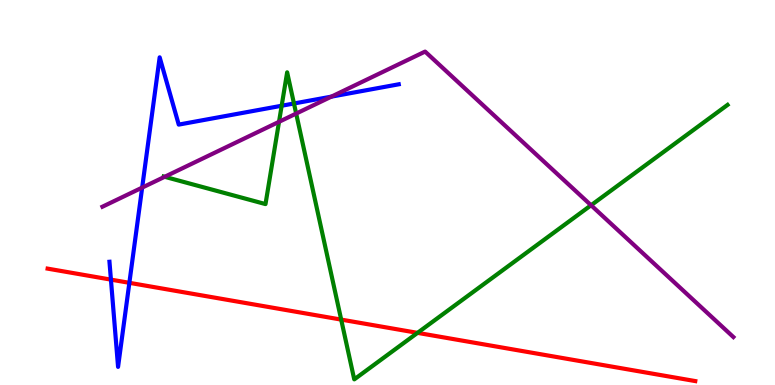[{'lines': ['blue', 'red'], 'intersections': [{'x': 1.43, 'y': 2.74}, {'x': 1.67, 'y': 2.65}]}, {'lines': ['green', 'red'], 'intersections': [{'x': 4.4, 'y': 1.7}, {'x': 5.39, 'y': 1.35}]}, {'lines': ['purple', 'red'], 'intersections': []}, {'lines': ['blue', 'green'], 'intersections': [{'x': 3.63, 'y': 7.25}, {'x': 3.79, 'y': 7.31}]}, {'lines': ['blue', 'purple'], 'intersections': [{'x': 1.83, 'y': 5.13}, {'x': 4.28, 'y': 7.49}]}, {'lines': ['green', 'purple'], 'intersections': [{'x': 2.12, 'y': 5.41}, {'x': 3.6, 'y': 6.84}, {'x': 3.82, 'y': 7.05}, {'x': 7.63, 'y': 4.67}]}]